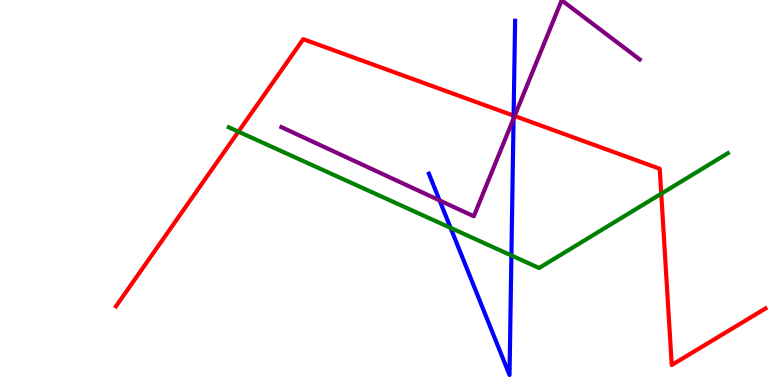[{'lines': ['blue', 'red'], 'intersections': [{'x': 6.63, 'y': 7.0}]}, {'lines': ['green', 'red'], 'intersections': [{'x': 3.08, 'y': 6.58}, {'x': 8.53, 'y': 4.97}]}, {'lines': ['purple', 'red'], 'intersections': [{'x': 6.64, 'y': 6.99}]}, {'lines': ['blue', 'green'], 'intersections': [{'x': 5.81, 'y': 4.08}, {'x': 6.6, 'y': 3.36}]}, {'lines': ['blue', 'purple'], 'intersections': [{'x': 5.67, 'y': 4.79}, {'x': 6.63, 'y': 6.92}]}, {'lines': ['green', 'purple'], 'intersections': []}]